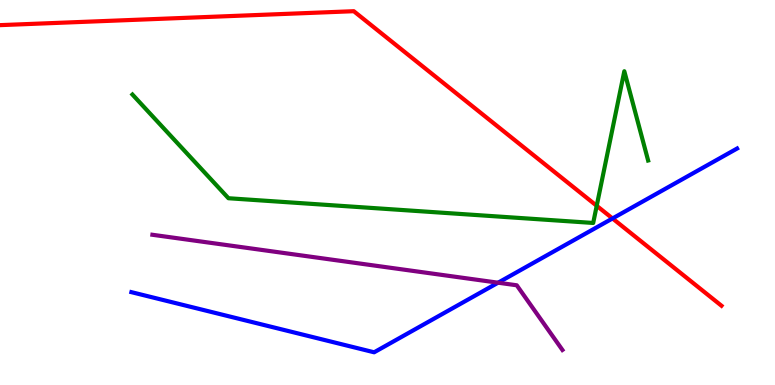[{'lines': ['blue', 'red'], 'intersections': [{'x': 7.9, 'y': 4.33}]}, {'lines': ['green', 'red'], 'intersections': [{'x': 7.7, 'y': 4.65}]}, {'lines': ['purple', 'red'], 'intersections': []}, {'lines': ['blue', 'green'], 'intersections': []}, {'lines': ['blue', 'purple'], 'intersections': [{'x': 6.43, 'y': 2.66}]}, {'lines': ['green', 'purple'], 'intersections': []}]